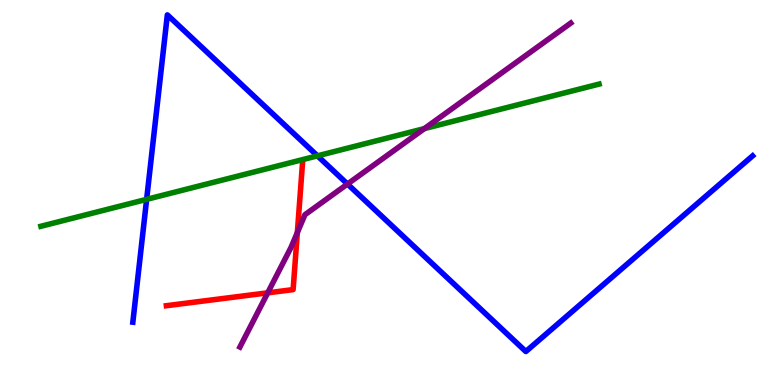[{'lines': ['blue', 'red'], 'intersections': []}, {'lines': ['green', 'red'], 'intersections': []}, {'lines': ['purple', 'red'], 'intersections': [{'x': 3.45, 'y': 2.39}, {'x': 3.84, 'y': 3.96}]}, {'lines': ['blue', 'green'], 'intersections': [{'x': 1.89, 'y': 4.82}, {'x': 4.1, 'y': 5.95}]}, {'lines': ['blue', 'purple'], 'intersections': [{'x': 4.48, 'y': 5.22}]}, {'lines': ['green', 'purple'], 'intersections': [{'x': 5.48, 'y': 6.66}]}]